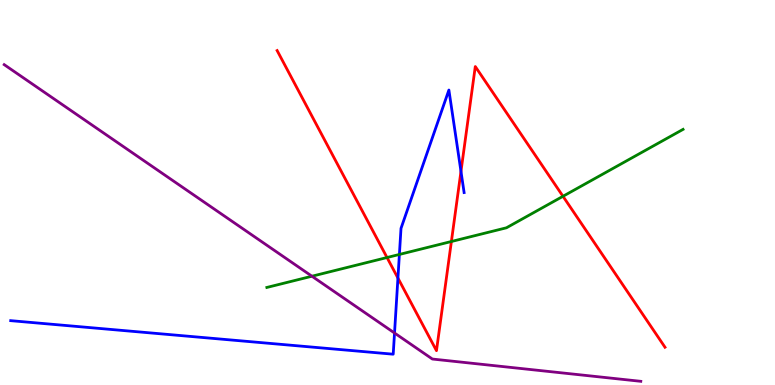[{'lines': ['blue', 'red'], 'intersections': [{'x': 5.13, 'y': 2.78}, {'x': 5.95, 'y': 5.55}]}, {'lines': ['green', 'red'], 'intersections': [{'x': 4.99, 'y': 3.31}, {'x': 5.82, 'y': 3.73}, {'x': 7.26, 'y': 4.9}]}, {'lines': ['purple', 'red'], 'intersections': []}, {'lines': ['blue', 'green'], 'intersections': [{'x': 5.15, 'y': 3.39}]}, {'lines': ['blue', 'purple'], 'intersections': [{'x': 5.09, 'y': 1.35}]}, {'lines': ['green', 'purple'], 'intersections': [{'x': 4.02, 'y': 2.83}]}]